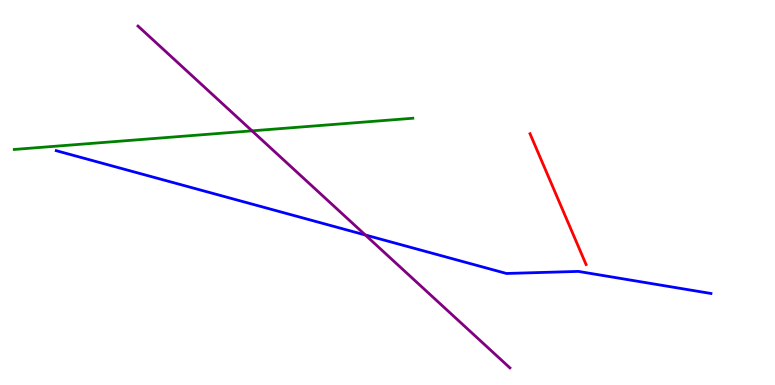[{'lines': ['blue', 'red'], 'intersections': []}, {'lines': ['green', 'red'], 'intersections': []}, {'lines': ['purple', 'red'], 'intersections': []}, {'lines': ['blue', 'green'], 'intersections': []}, {'lines': ['blue', 'purple'], 'intersections': [{'x': 4.71, 'y': 3.9}]}, {'lines': ['green', 'purple'], 'intersections': [{'x': 3.25, 'y': 6.6}]}]